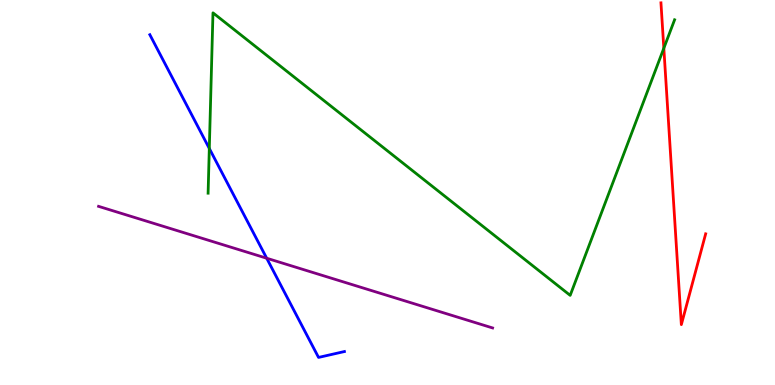[{'lines': ['blue', 'red'], 'intersections': []}, {'lines': ['green', 'red'], 'intersections': [{'x': 8.57, 'y': 8.75}]}, {'lines': ['purple', 'red'], 'intersections': []}, {'lines': ['blue', 'green'], 'intersections': [{'x': 2.7, 'y': 6.14}]}, {'lines': ['blue', 'purple'], 'intersections': [{'x': 3.44, 'y': 3.29}]}, {'lines': ['green', 'purple'], 'intersections': []}]